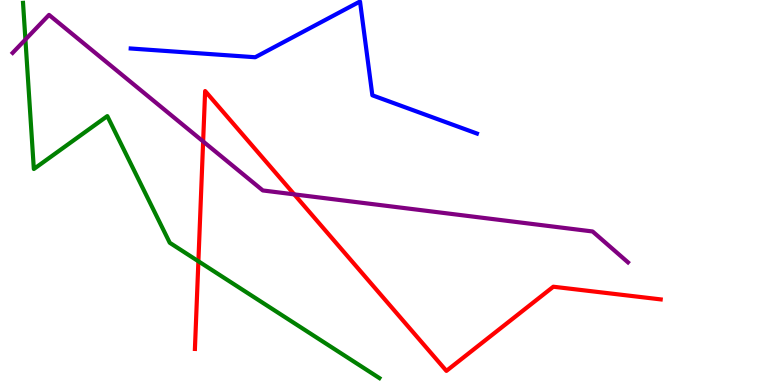[{'lines': ['blue', 'red'], 'intersections': []}, {'lines': ['green', 'red'], 'intersections': [{'x': 2.56, 'y': 3.21}]}, {'lines': ['purple', 'red'], 'intersections': [{'x': 2.62, 'y': 6.33}, {'x': 3.8, 'y': 4.95}]}, {'lines': ['blue', 'green'], 'intersections': []}, {'lines': ['blue', 'purple'], 'intersections': []}, {'lines': ['green', 'purple'], 'intersections': [{'x': 0.328, 'y': 8.97}]}]